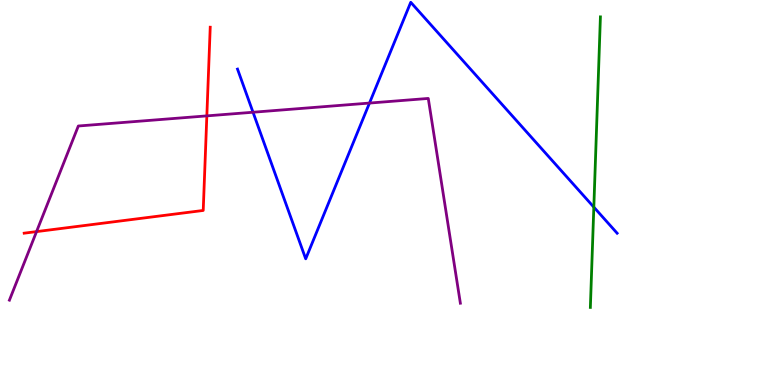[{'lines': ['blue', 'red'], 'intersections': []}, {'lines': ['green', 'red'], 'intersections': []}, {'lines': ['purple', 'red'], 'intersections': [{'x': 0.472, 'y': 3.98}, {'x': 2.67, 'y': 6.99}]}, {'lines': ['blue', 'green'], 'intersections': [{'x': 7.66, 'y': 4.62}]}, {'lines': ['blue', 'purple'], 'intersections': [{'x': 3.26, 'y': 7.08}, {'x': 4.77, 'y': 7.32}]}, {'lines': ['green', 'purple'], 'intersections': []}]